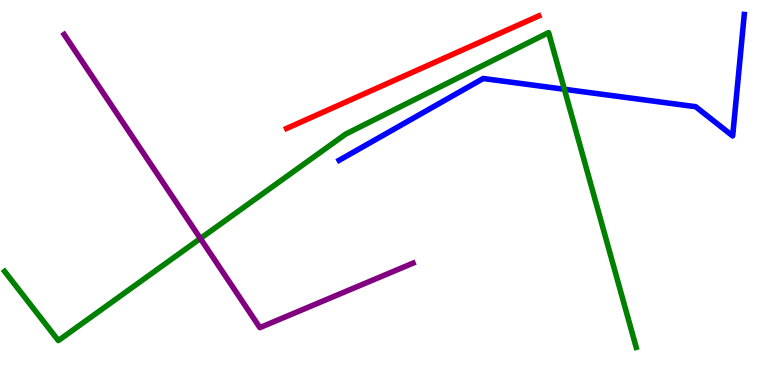[{'lines': ['blue', 'red'], 'intersections': []}, {'lines': ['green', 'red'], 'intersections': []}, {'lines': ['purple', 'red'], 'intersections': []}, {'lines': ['blue', 'green'], 'intersections': [{'x': 7.28, 'y': 7.68}]}, {'lines': ['blue', 'purple'], 'intersections': []}, {'lines': ['green', 'purple'], 'intersections': [{'x': 2.59, 'y': 3.81}]}]